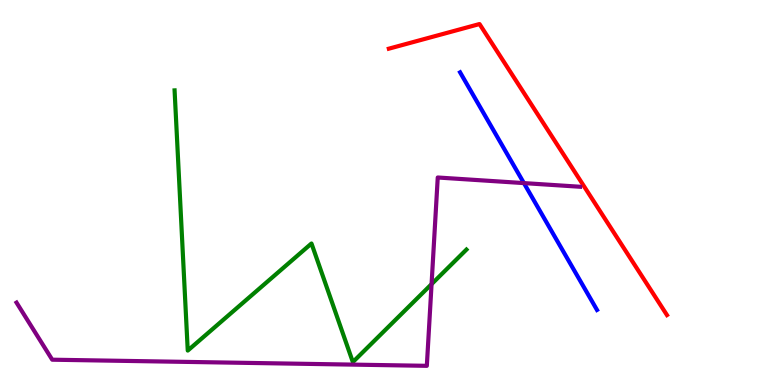[{'lines': ['blue', 'red'], 'intersections': []}, {'lines': ['green', 'red'], 'intersections': []}, {'lines': ['purple', 'red'], 'intersections': []}, {'lines': ['blue', 'green'], 'intersections': []}, {'lines': ['blue', 'purple'], 'intersections': [{'x': 6.76, 'y': 5.24}]}, {'lines': ['green', 'purple'], 'intersections': [{'x': 5.57, 'y': 2.62}]}]